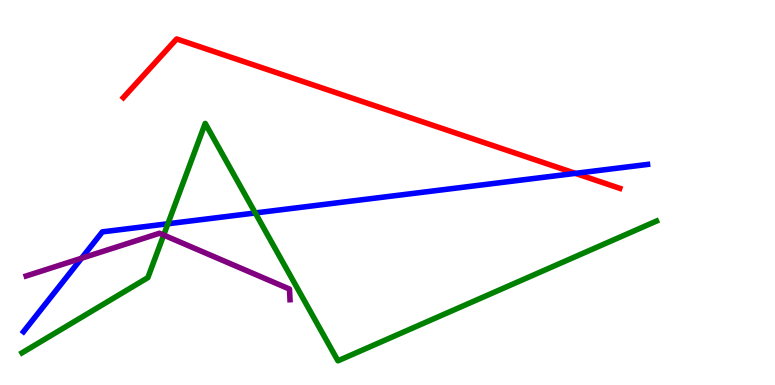[{'lines': ['blue', 'red'], 'intersections': [{'x': 7.42, 'y': 5.5}]}, {'lines': ['green', 'red'], 'intersections': []}, {'lines': ['purple', 'red'], 'intersections': []}, {'lines': ['blue', 'green'], 'intersections': [{'x': 2.17, 'y': 4.19}, {'x': 3.29, 'y': 4.47}]}, {'lines': ['blue', 'purple'], 'intersections': [{'x': 1.05, 'y': 3.29}]}, {'lines': ['green', 'purple'], 'intersections': [{'x': 2.11, 'y': 3.89}]}]